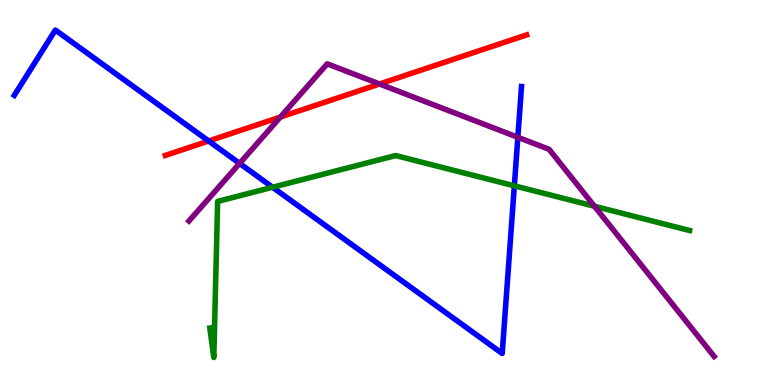[{'lines': ['blue', 'red'], 'intersections': [{'x': 2.69, 'y': 6.34}]}, {'lines': ['green', 'red'], 'intersections': []}, {'lines': ['purple', 'red'], 'intersections': [{'x': 3.62, 'y': 6.96}, {'x': 4.9, 'y': 7.82}]}, {'lines': ['blue', 'green'], 'intersections': [{'x': 3.52, 'y': 5.14}, {'x': 6.64, 'y': 5.17}]}, {'lines': ['blue', 'purple'], 'intersections': [{'x': 3.09, 'y': 5.76}, {'x': 6.68, 'y': 6.43}]}, {'lines': ['green', 'purple'], 'intersections': [{'x': 7.67, 'y': 4.64}]}]